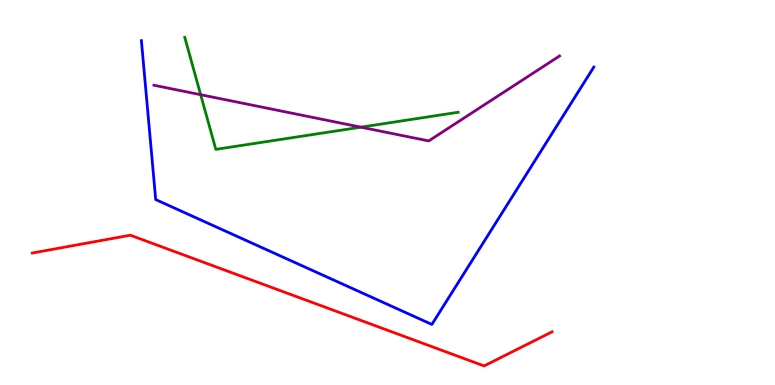[{'lines': ['blue', 'red'], 'intersections': []}, {'lines': ['green', 'red'], 'intersections': []}, {'lines': ['purple', 'red'], 'intersections': []}, {'lines': ['blue', 'green'], 'intersections': []}, {'lines': ['blue', 'purple'], 'intersections': []}, {'lines': ['green', 'purple'], 'intersections': [{'x': 2.59, 'y': 7.54}, {'x': 4.66, 'y': 6.7}]}]